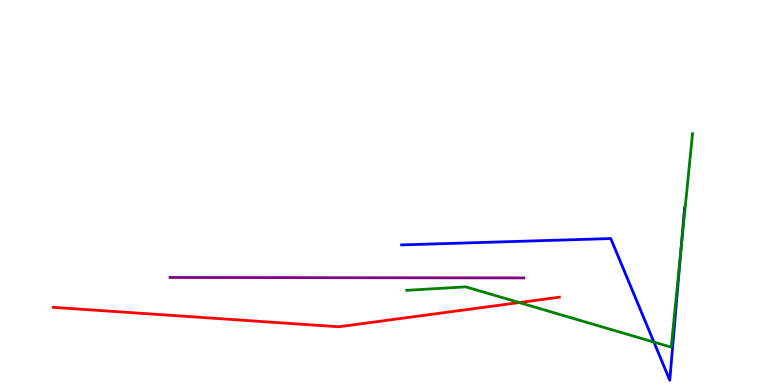[{'lines': ['blue', 'red'], 'intersections': []}, {'lines': ['green', 'red'], 'intersections': [{'x': 6.7, 'y': 2.14}]}, {'lines': ['purple', 'red'], 'intersections': []}, {'lines': ['blue', 'green'], 'intersections': [{'x': 8.44, 'y': 1.11}, {'x': 8.79, 'y': 3.56}]}, {'lines': ['blue', 'purple'], 'intersections': []}, {'lines': ['green', 'purple'], 'intersections': []}]